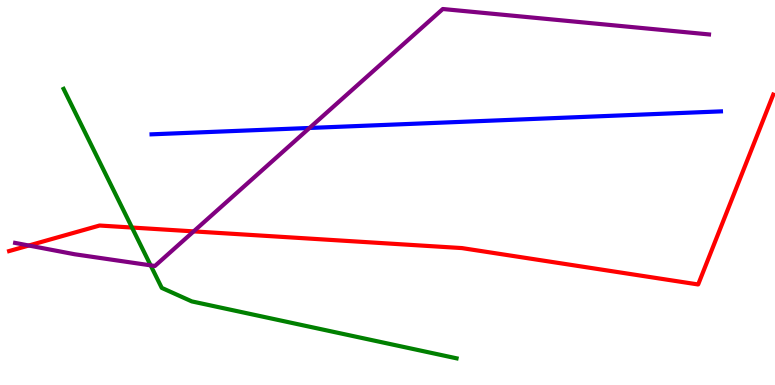[{'lines': ['blue', 'red'], 'intersections': []}, {'lines': ['green', 'red'], 'intersections': [{'x': 1.7, 'y': 4.09}]}, {'lines': ['purple', 'red'], 'intersections': [{'x': 0.372, 'y': 3.62}, {'x': 2.5, 'y': 3.99}]}, {'lines': ['blue', 'green'], 'intersections': []}, {'lines': ['blue', 'purple'], 'intersections': [{'x': 3.99, 'y': 6.68}]}, {'lines': ['green', 'purple'], 'intersections': [{'x': 1.94, 'y': 3.11}]}]